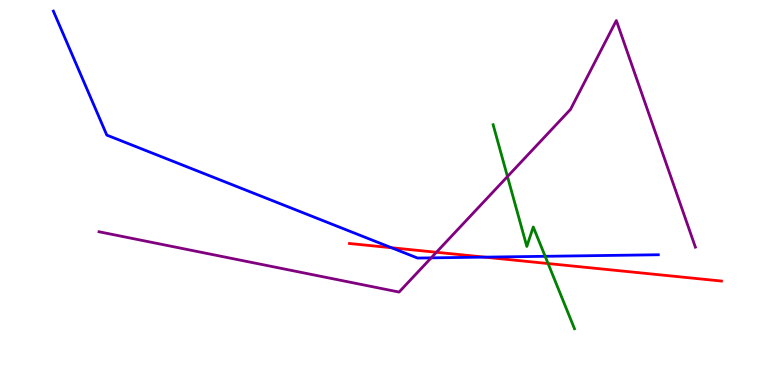[{'lines': ['blue', 'red'], 'intersections': [{'x': 5.05, 'y': 3.57}, {'x': 6.25, 'y': 3.32}]}, {'lines': ['green', 'red'], 'intersections': [{'x': 7.07, 'y': 3.15}]}, {'lines': ['purple', 'red'], 'intersections': [{'x': 5.63, 'y': 3.45}]}, {'lines': ['blue', 'green'], 'intersections': [{'x': 7.03, 'y': 3.34}]}, {'lines': ['blue', 'purple'], 'intersections': [{'x': 5.56, 'y': 3.3}]}, {'lines': ['green', 'purple'], 'intersections': [{'x': 6.55, 'y': 5.41}]}]